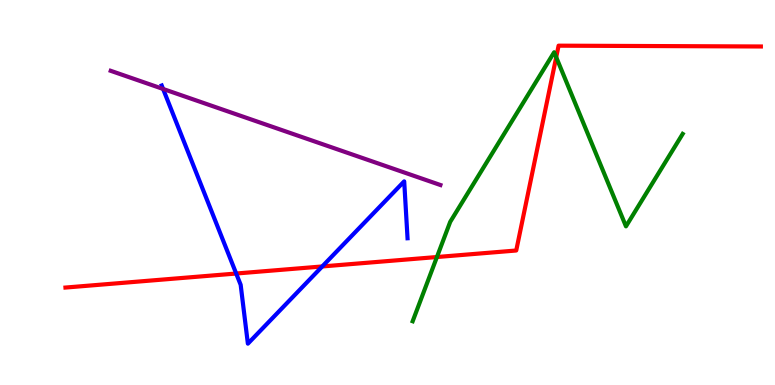[{'lines': ['blue', 'red'], 'intersections': [{'x': 3.05, 'y': 2.9}, {'x': 4.16, 'y': 3.08}]}, {'lines': ['green', 'red'], 'intersections': [{'x': 5.64, 'y': 3.32}, {'x': 7.18, 'y': 8.51}]}, {'lines': ['purple', 'red'], 'intersections': []}, {'lines': ['blue', 'green'], 'intersections': []}, {'lines': ['blue', 'purple'], 'intersections': [{'x': 2.1, 'y': 7.69}]}, {'lines': ['green', 'purple'], 'intersections': []}]